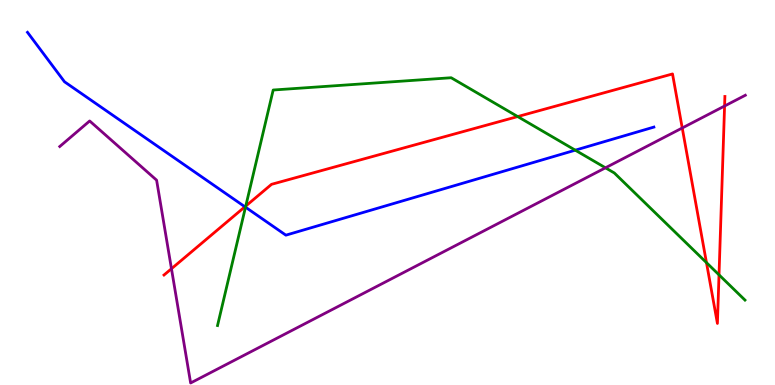[{'lines': ['blue', 'red'], 'intersections': [{'x': 3.16, 'y': 4.63}]}, {'lines': ['green', 'red'], 'intersections': [{'x': 3.17, 'y': 4.65}, {'x': 6.68, 'y': 6.97}, {'x': 9.12, 'y': 3.18}, {'x': 9.28, 'y': 2.86}]}, {'lines': ['purple', 'red'], 'intersections': [{'x': 2.21, 'y': 3.02}, {'x': 8.8, 'y': 6.68}, {'x': 9.35, 'y': 7.25}]}, {'lines': ['blue', 'green'], 'intersections': [{'x': 3.17, 'y': 4.62}, {'x': 7.42, 'y': 6.1}]}, {'lines': ['blue', 'purple'], 'intersections': []}, {'lines': ['green', 'purple'], 'intersections': [{'x': 7.81, 'y': 5.64}]}]